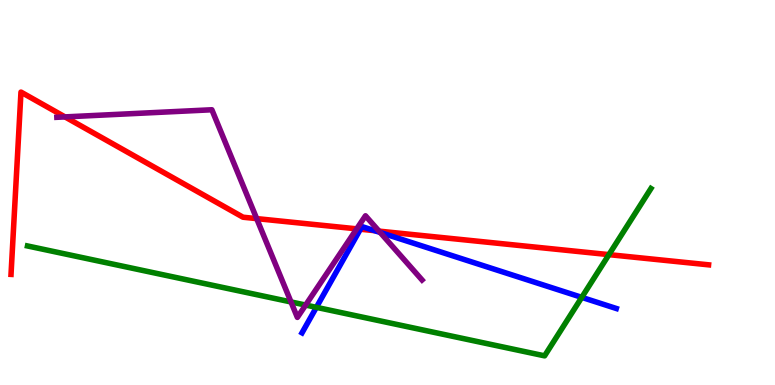[{'lines': ['blue', 'red'], 'intersections': [{'x': 4.65, 'y': 4.05}, {'x': 4.83, 'y': 4.01}]}, {'lines': ['green', 'red'], 'intersections': [{'x': 7.86, 'y': 3.39}]}, {'lines': ['purple', 'red'], 'intersections': [{'x': 0.839, 'y': 6.96}, {'x': 3.31, 'y': 4.32}, {'x': 4.6, 'y': 4.06}, {'x': 4.89, 'y': 4.0}]}, {'lines': ['blue', 'green'], 'intersections': [{'x': 4.08, 'y': 2.02}, {'x': 7.51, 'y': 2.28}]}, {'lines': ['blue', 'purple'], 'intersections': [{'x': 4.91, 'y': 3.96}]}, {'lines': ['green', 'purple'], 'intersections': [{'x': 3.75, 'y': 2.16}, {'x': 3.94, 'y': 2.08}]}]